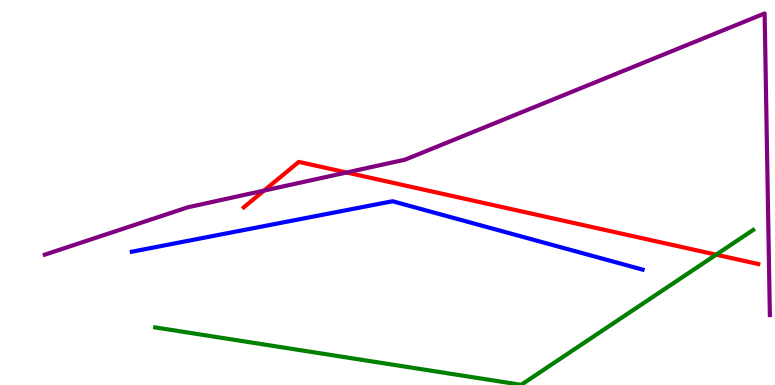[{'lines': ['blue', 'red'], 'intersections': []}, {'lines': ['green', 'red'], 'intersections': [{'x': 9.24, 'y': 3.39}]}, {'lines': ['purple', 'red'], 'intersections': [{'x': 3.41, 'y': 5.05}, {'x': 4.47, 'y': 5.52}]}, {'lines': ['blue', 'green'], 'intersections': []}, {'lines': ['blue', 'purple'], 'intersections': []}, {'lines': ['green', 'purple'], 'intersections': []}]